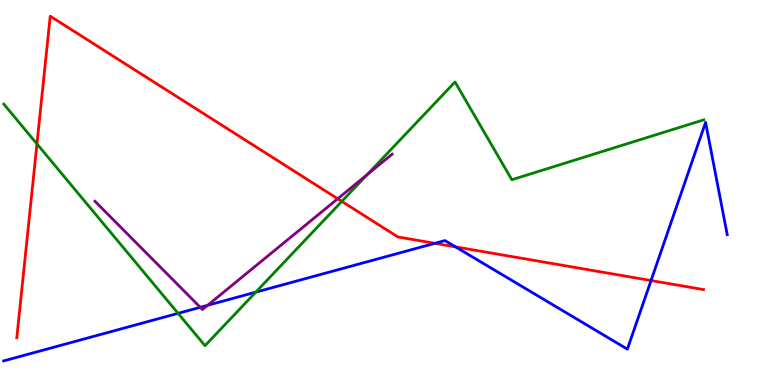[{'lines': ['blue', 'red'], 'intersections': [{'x': 5.61, 'y': 3.68}, {'x': 5.88, 'y': 3.59}, {'x': 8.4, 'y': 2.71}]}, {'lines': ['green', 'red'], 'intersections': [{'x': 0.477, 'y': 6.26}, {'x': 4.41, 'y': 4.77}]}, {'lines': ['purple', 'red'], 'intersections': [{'x': 4.36, 'y': 4.84}]}, {'lines': ['blue', 'green'], 'intersections': [{'x': 2.3, 'y': 1.86}, {'x': 3.3, 'y': 2.41}]}, {'lines': ['blue', 'purple'], 'intersections': [{'x': 2.58, 'y': 2.02}, {'x': 2.68, 'y': 2.07}]}, {'lines': ['green', 'purple'], 'intersections': [{'x': 4.74, 'y': 5.46}]}]